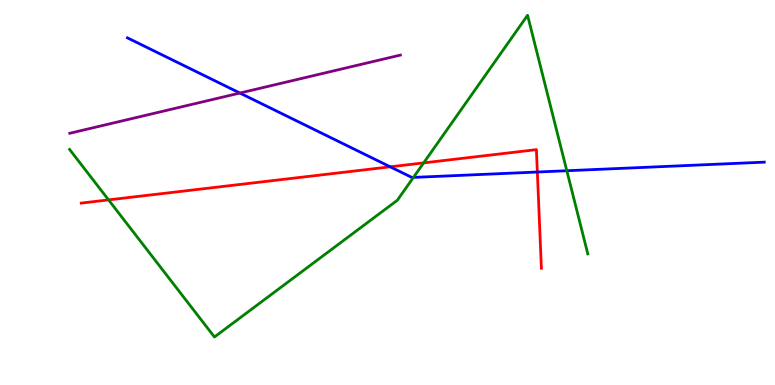[{'lines': ['blue', 'red'], 'intersections': [{'x': 5.03, 'y': 5.67}, {'x': 6.93, 'y': 5.53}]}, {'lines': ['green', 'red'], 'intersections': [{'x': 1.4, 'y': 4.81}, {'x': 5.47, 'y': 5.77}]}, {'lines': ['purple', 'red'], 'intersections': []}, {'lines': ['blue', 'green'], 'intersections': [{'x': 5.33, 'y': 5.39}, {'x': 7.31, 'y': 5.57}]}, {'lines': ['blue', 'purple'], 'intersections': [{'x': 3.1, 'y': 7.58}]}, {'lines': ['green', 'purple'], 'intersections': []}]